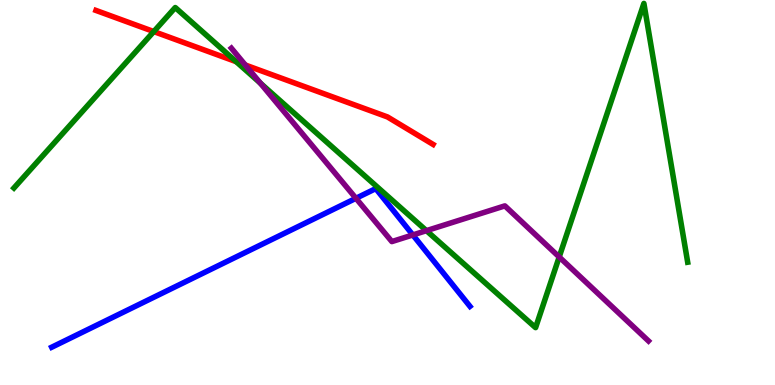[{'lines': ['blue', 'red'], 'intersections': []}, {'lines': ['green', 'red'], 'intersections': [{'x': 1.98, 'y': 9.18}, {'x': 3.05, 'y': 8.4}]}, {'lines': ['purple', 'red'], 'intersections': [{'x': 3.17, 'y': 8.31}]}, {'lines': ['blue', 'green'], 'intersections': []}, {'lines': ['blue', 'purple'], 'intersections': [{'x': 4.59, 'y': 4.85}, {'x': 5.33, 'y': 3.9}]}, {'lines': ['green', 'purple'], 'intersections': [{'x': 3.36, 'y': 7.84}, {'x': 5.5, 'y': 4.01}, {'x': 7.22, 'y': 3.33}]}]